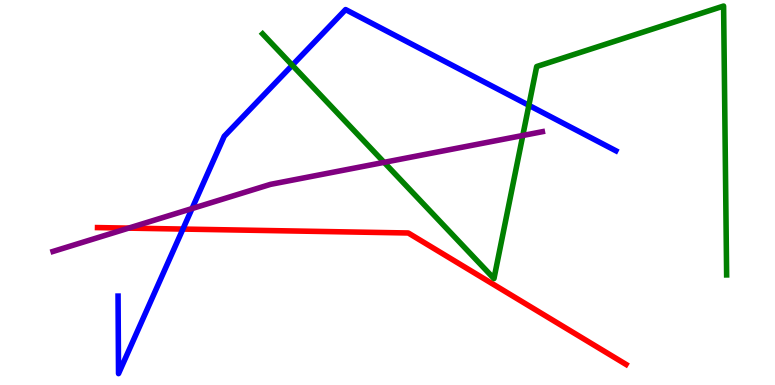[{'lines': ['blue', 'red'], 'intersections': [{'x': 2.36, 'y': 4.05}]}, {'lines': ['green', 'red'], 'intersections': []}, {'lines': ['purple', 'red'], 'intersections': [{'x': 1.66, 'y': 4.07}]}, {'lines': ['blue', 'green'], 'intersections': [{'x': 3.77, 'y': 8.31}, {'x': 6.82, 'y': 7.26}]}, {'lines': ['blue', 'purple'], 'intersections': [{'x': 2.48, 'y': 4.58}]}, {'lines': ['green', 'purple'], 'intersections': [{'x': 4.96, 'y': 5.78}, {'x': 6.75, 'y': 6.48}]}]